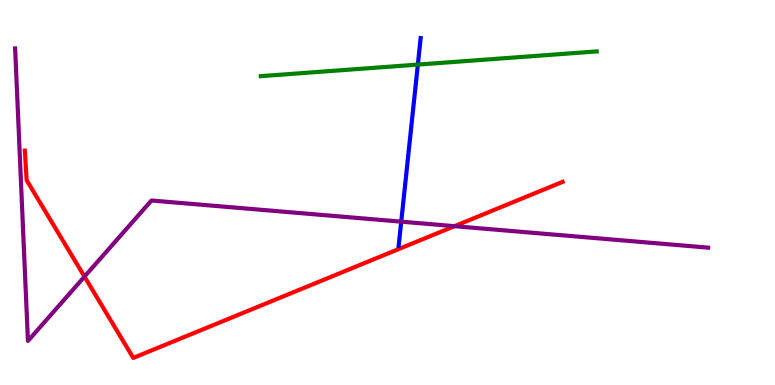[{'lines': ['blue', 'red'], 'intersections': []}, {'lines': ['green', 'red'], 'intersections': []}, {'lines': ['purple', 'red'], 'intersections': [{'x': 1.09, 'y': 2.81}, {'x': 5.86, 'y': 4.13}]}, {'lines': ['blue', 'green'], 'intersections': [{'x': 5.39, 'y': 8.32}]}, {'lines': ['blue', 'purple'], 'intersections': [{'x': 5.18, 'y': 4.24}]}, {'lines': ['green', 'purple'], 'intersections': []}]